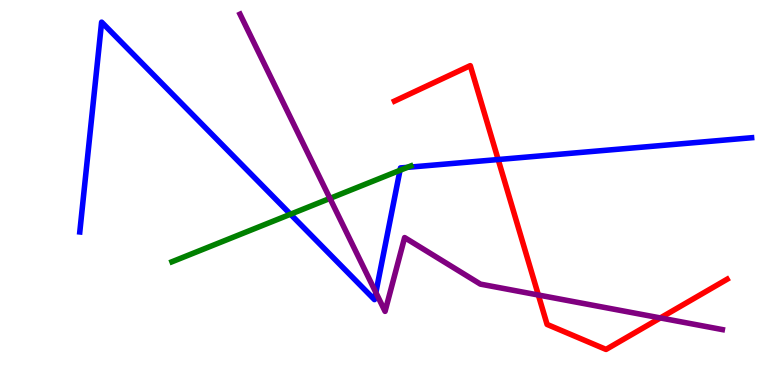[{'lines': ['blue', 'red'], 'intersections': [{'x': 6.43, 'y': 5.86}]}, {'lines': ['green', 'red'], 'intersections': []}, {'lines': ['purple', 'red'], 'intersections': [{'x': 6.95, 'y': 2.34}, {'x': 8.52, 'y': 1.74}]}, {'lines': ['blue', 'green'], 'intersections': [{'x': 3.75, 'y': 4.44}, {'x': 5.16, 'y': 5.58}, {'x': 5.26, 'y': 5.65}]}, {'lines': ['blue', 'purple'], 'intersections': [{'x': 4.85, 'y': 2.4}]}, {'lines': ['green', 'purple'], 'intersections': [{'x': 4.26, 'y': 4.85}]}]